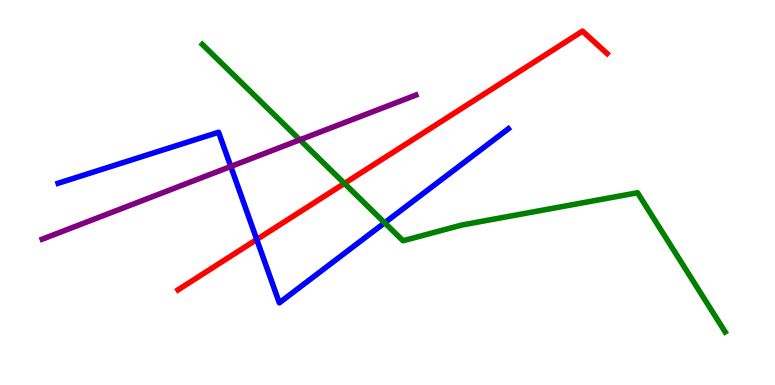[{'lines': ['blue', 'red'], 'intersections': [{'x': 3.31, 'y': 3.78}]}, {'lines': ['green', 'red'], 'intersections': [{'x': 4.44, 'y': 5.24}]}, {'lines': ['purple', 'red'], 'intersections': []}, {'lines': ['blue', 'green'], 'intersections': [{'x': 4.96, 'y': 4.21}]}, {'lines': ['blue', 'purple'], 'intersections': [{'x': 2.98, 'y': 5.68}]}, {'lines': ['green', 'purple'], 'intersections': [{'x': 3.87, 'y': 6.37}]}]